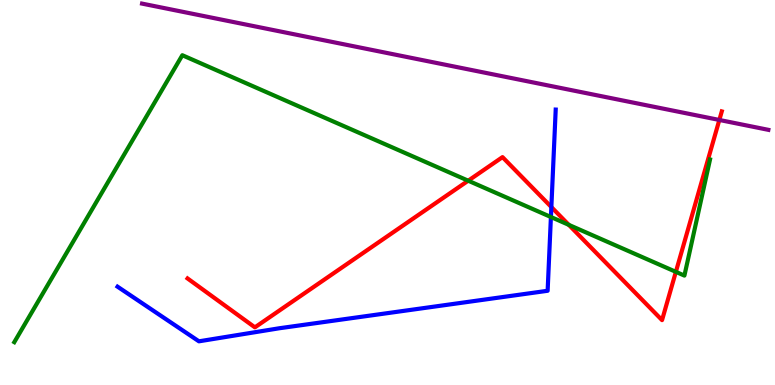[{'lines': ['blue', 'red'], 'intersections': [{'x': 7.11, 'y': 4.62}]}, {'lines': ['green', 'red'], 'intersections': [{'x': 6.04, 'y': 5.31}, {'x': 7.34, 'y': 4.16}, {'x': 8.72, 'y': 2.94}]}, {'lines': ['purple', 'red'], 'intersections': [{'x': 9.28, 'y': 6.88}]}, {'lines': ['blue', 'green'], 'intersections': [{'x': 7.11, 'y': 4.36}]}, {'lines': ['blue', 'purple'], 'intersections': []}, {'lines': ['green', 'purple'], 'intersections': []}]